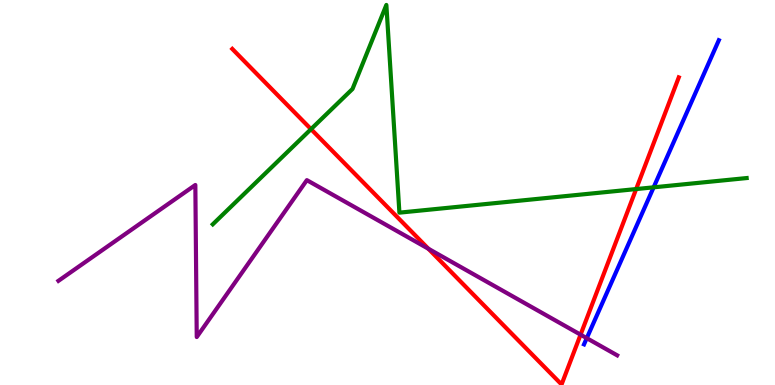[{'lines': ['blue', 'red'], 'intersections': []}, {'lines': ['green', 'red'], 'intersections': [{'x': 4.01, 'y': 6.65}, {'x': 8.21, 'y': 5.09}]}, {'lines': ['purple', 'red'], 'intersections': [{'x': 5.53, 'y': 3.54}, {'x': 7.49, 'y': 1.31}]}, {'lines': ['blue', 'green'], 'intersections': [{'x': 8.43, 'y': 5.13}]}, {'lines': ['blue', 'purple'], 'intersections': [{'x': 7.57, 'y': 1.22}]}, {'lines': ['green', 'purple'], 'intersections': []}]